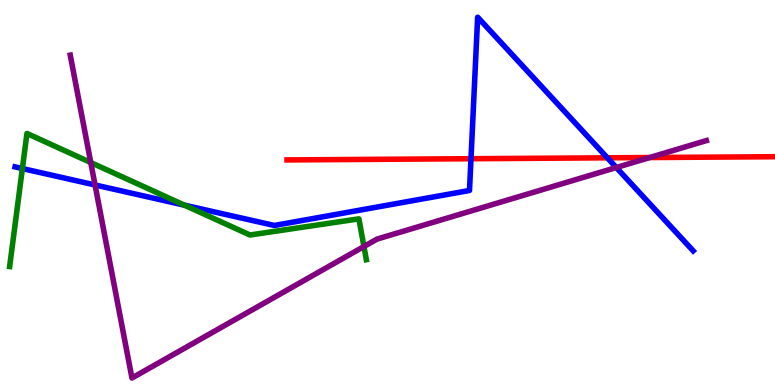[{'lines': ['blue', 'red'], 'intersections': [{'x': 6.08, 'y': 5.88}, {'x': 7.84, 'y': 5.9}]}, {'lines': ['green', 'red'], 'intersections': []}, {'lines': ['purple', 'red'], 'intersections': [{'x': 8.38, 'y': 5.91}]}, {'lines': ['blue', 'green'], 'intersections': [{'x': 0.289, 'y': 5.62}, {'x': 2.38, 'y': 4.67}]}, {'lines': ['blue', 'purple'], 'intersections': [{'x': 1.23, 'y': 5.2}, {'x': 7.95, 'y': 5.65}]}, {'lines': ['green', 'purple'], 'intersections': [{'x': 1.17, 'y': 5.78}, {'x': 4.7, 'y': 3.6}]}]